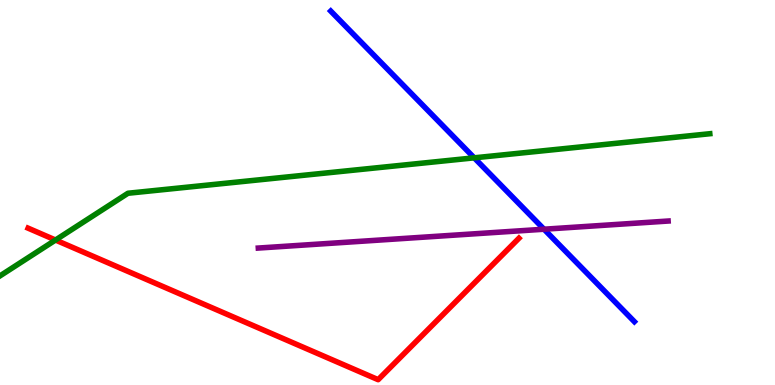[{'lines': ['blue', 'red'], 'intersections': []}, {'lines': ['green', 'red'], 'intersections': [{'x': 0.716, 'y': 3.77}]}, {'lines': ['purple', 'red'], 'intersections': []}, {'lines': ['blue', 'green'], 'intersections': [{'x': 6.12, 'y': 5.9}]}, {'lines': ['blue', 'purple'], 'intersections': [{'x': 7.02, 'y': 4.05}]}, {'lines': ['green', 'purple'], 'intersections': []}]